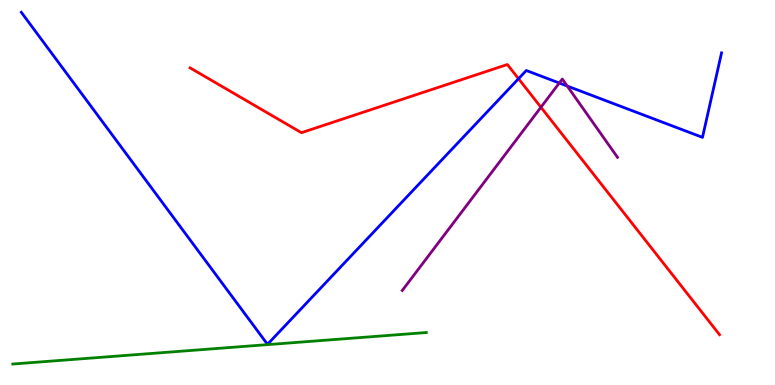[{'lines': ['blue', 'red'], 'intersections': [{'x': 6.69, 'y': 7.96}]}, {'lines': ['green', 'red'], 'intersections': []}, {'lines': ['purple', 'red'], 'intersections': [{'x': 6.98, 'y': 7.21}]}, {'lines': ['blue', 'green'], 'intersections': []}, {'lines': ['blue', 'purple'], 'intersections': [{'x': 7.22, 'y': 7.84}, {'x': 7.32, 'y': 7.77}]}, {'lines': ['green', 'purple'], 'intersections': []}]